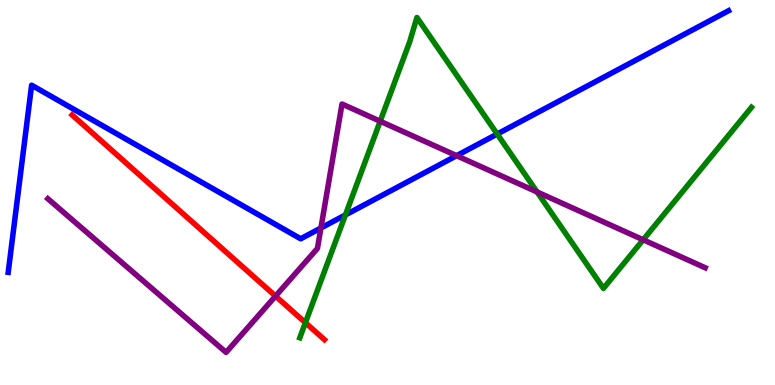[{'lines': ['blue', 'red'], 'intersections': []}, {'lines': ['green', 'red'], 'intersections': [{'x': 3.94, 'y': 1.62}]}, {'lines': ['purple', 'red'], 'intersections': [{'x': 3.56, 'y': 2.31}]}, {'lines': ['blue', 'green'], 'intersections': [{'x': 4.46, 'y': 4.42}, {'x': 6.42, 'y': 6.52}]}, {'lines': ['blue', 'purple'], 'intersections': [{'x': 4.14, 'y': 4.08}, {'x': 5.89, 'y': 5.96}]}, {'lines': ['green', 'purple'], 'intersections': [{'x': 4.91, 'y': 6.85}, {'x': 6.93, 'y': 5.01}, {'x': 8.3, 'y': 3.77}]}]